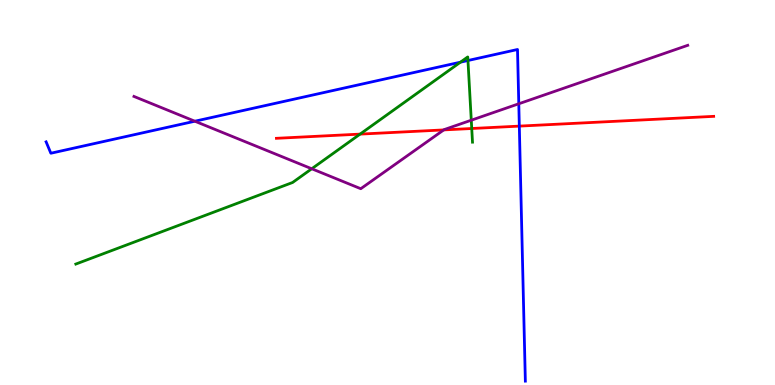[{'lines': ['blue', 'red'], 'intersections': [{'x': 6.7, 'y': 6.72}]}, {'lines': ['green', 'red'], 'intersections': [{'x': 4.65, 'y': 6.52}, {'x': 6.09, 'y': 6.66}]}, {'lines': ['purple', 'red'], 'intersections': [{'x': 5.73, 'y': 6.63}]}, {'lines': ['blue', 'green'], 'intersections': [{'x': 5.94, 'y': 8.39}, {'x': 6.04, 'y': 8.43}]}, {'lines': ['blue', 'purple'], 'intersections': [{'x': 2.51, 'y': 6.85}, {'x': 6.69, 'y': 7.3}]}, {'lines': ['green', 'purple'], 'intersections': [{'x': 4.02, 'y': 5.62}, {'x': 6.08, 'y': 6.88}]}]